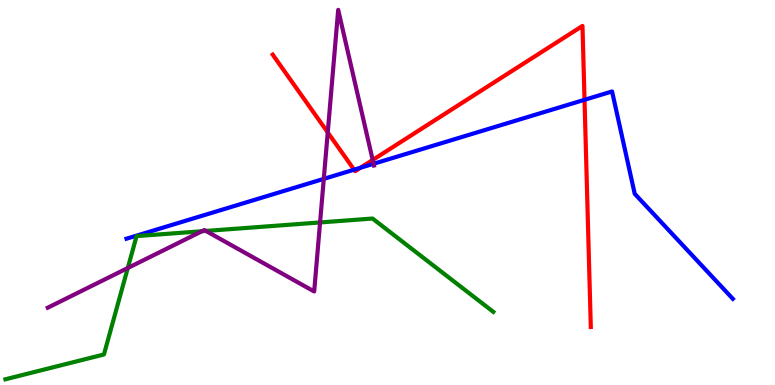[{'lines': ['blue', 'red'], 'intersections': [{'x': 4.57, 'y': 5.59}, {'x': 4.65, 'y': 5.64}, {'x': 7.54, 'y': 7.41}]}, {'lines': ['green', 'red'], 'intersections': []}, {'lines': ['purple', 'red'], 'intersections': [{'x': 4.23, 'y': 6.56}, {'x': 4.81, 'y': 5.85}]}, {'lines': ['blue', 'green'], 'intersections': []}, {'lines': ['blue', 'purple'], 'intersections': [{'x': 4.18, 'y': 5.35}, {'x': 4.82, 'y': 5.75}]}, {'lines': ['green', 'purple'], 'intersections': [{'x': 1.65, 'y': 3.04}, {'x': 2.61, 'y': 3.99}, {'x': 2.66, 'y': 4.0}, {'x': 4.13, 'y': 4.22}]}]